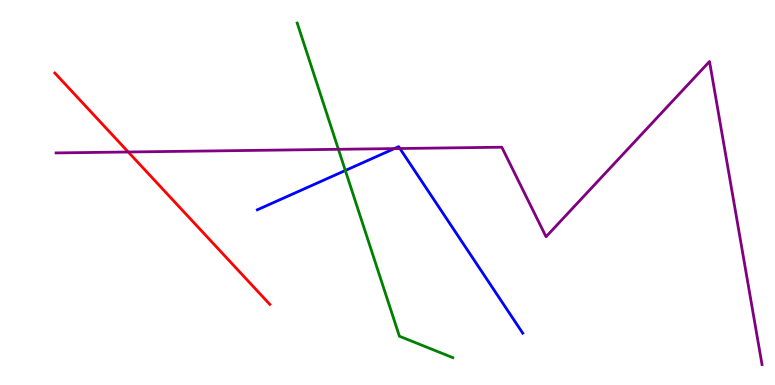[{'lines': ['blue', 'red'], 'intersections': []}, {'lines': ['green', 'red'], 'intersections': []}, {'lines': ['purple', 'red'], 'intersections': [{'x': 1.65, 'y': 6.05}]}, {'lines': ['blue', 'green'], 'intersections': [{'x': 4.46, 'y': 5.57}]}, {'lines': ['blue', 'purple'], 'intersections': [{'x': 5.09, 'y': 6.14}, {'x': 5.16, 'y': 6.14}]}, {'lines': ['green', 'purple'], 'intersections': [{'x': 4.37, 'y': 6.12}]}]